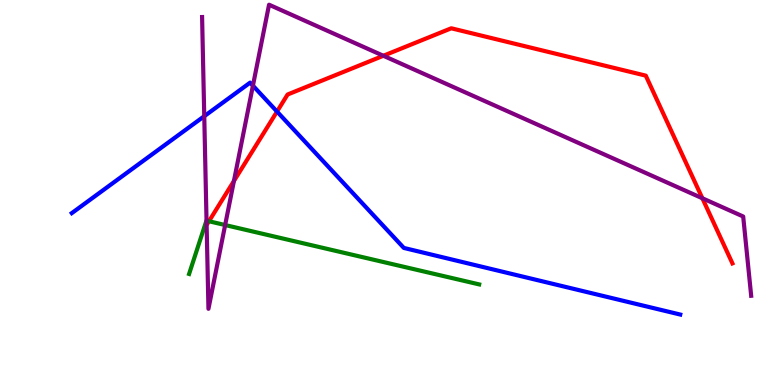[{'lines': ['blue', 'red'], 'intersections': [{'x': 3.57, 'y': 7.1}]}, {'lines': ['green', 'red'], 'intersections': [{'x': 2.7, 'y': 4.25}]}, {'lines': ['purple', 'red'], 'intersections': [{'x': 3.02, 'y': 5.3}, {'x': 4.95, 'y': 8.55}, {'x': 9.06, 'y': 4.85}]}, {'lines': ['blue', 'green'], 'intersections': []}, {'lines': ['blue', 'purple'], 'intersections': [{'x': 2.64, 'y': 6.98}, {'x': 3.26, 'y': 7.78}]}, {'lines': ['green', 'purple'], 'intersections': [{'x': 2.66, 'y': 4.27}, {'x': 2.91, 'y': 4.15}]}]